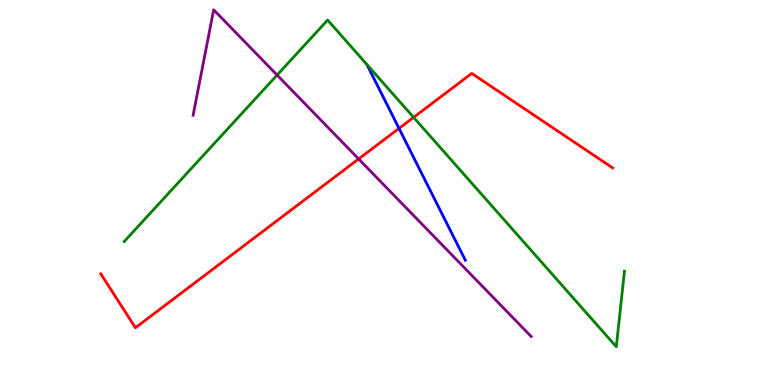[{'lines': ['blue', 'red'], 'intersections': [{'x': 5.15, 'y': 6.66}]}, {'lines': ['green', 'red'], 'intersections': [{'x': 5.34, 'y': 6.95}]}, {'lines': ['purple', 'red'], 'intersections': [{'x': 4.63, 'y': 5.87}]}, {'lines': ['blue', 'green'], 'intersections': []}, {'lines': ['blue', 'purple'], 'intersections': []}, {'lines': ['green', 'purple'], 'intersections': [{'x': 3.58, 'y': 8.05}]}]